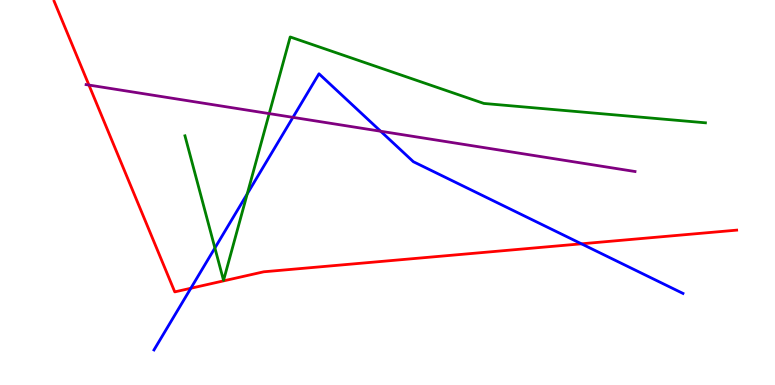[{'lines': ['blue', 'red'], 'intersections': [{'x': 2.46, 'y': 2.51}, {'x': 7.5, 'y': 3.67}]}, {'lines': ['green', 'red'], 'intersections': []}, {'lines': ['purple', 'red'], 'intersections': [{'x': 1.15, 'y': 7.79}]}, {'lines': ['blue', 'green'], 'intersections': [{'x': 2.77, 'y': 3.56}, {'x': 3.19, 'y': 4.96}]}, {'lines': ['blue', 'purple'], 'intersections': [{'x': 3.78, 'y': 6.95}, {'x': 4.91, 'y': 6.59}]}, {'lines': ['green', 'purple'], 'intersections': [{'x': 3.47, 'y': 7.05}]}]